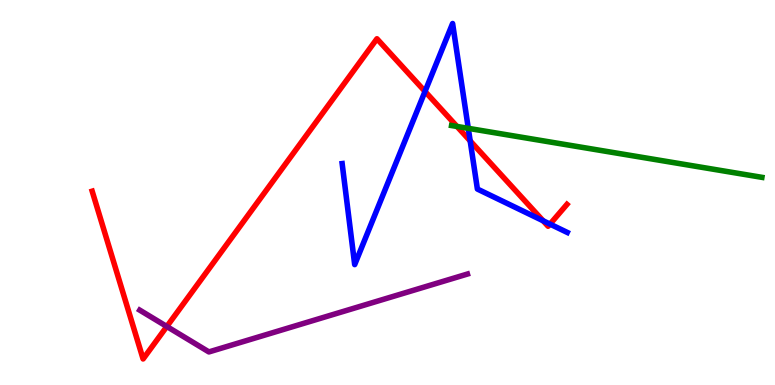[{'lines': ['blue', 'red'], 'intersections': [{'x': 5.48, 'y': 7.63}, {'x': 6.07, 'y': 6.34}, {'x': 7.01, 'y': 4.27}, {'x': 7.1, 'y': 4.18}]}, {'lines': ['green', 'red'], 'intersections': [{'x': 5.9, 'y': 6.72}]}, {'lines': ['purple', 'red'], 'intersections': [{'x': 2.15, 'y': 1.52}]}, {'lines': ['blue', 'green'], 'intersections': [{'x': 6.04, 'y': 6.67}]}, {'lines': ['blue', 'purple'], 'intersections': []}, {'lines': ['green', 'purple'], 'intersections': []}]